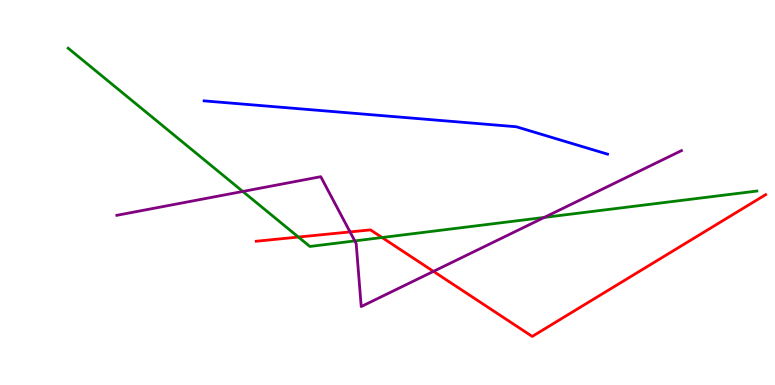[{'lines': ['blue', 'red'], 'intersections': []}, {'lines': ['green', 'red'], 'intersections': [{'x': 3.85, 'y': 3.84}, {'x': 4.93, 'y': 3.83}]}, {'lines': ['purple', 'red'], 'intersections': [{'x': 4.52, 'y': 3.98}, {'x': 5.59, 'y': 2.95}]}, {'lines': ['blue', 'green'], 'intersections': []}, {'lines': ['blue', 'purple'], 'intersections': []}, {'lines': ['green', 'purple'], 'intersections': [{'x': 3.13, 'y': 5.03}, {'x': 4.58, 'y': 3.74}, {'x': 7.02, 'y': 4.35}]}]